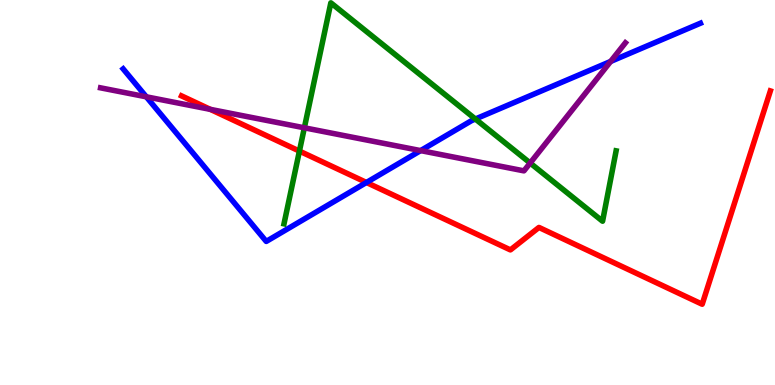[{'lines': ['blue', 'red'], 'intersections': [{'x': 4.73, 'y': 5.26}]}, {'lines': ['green', 'red'], 'intersections': [{'x': 3.86, 'y': 6.08}]}, {'lines': ['purple', 'red'], 'intersections': [{'x': 2.71, 'y': 7.16}]}, {'lines': ['blue', 'green'], 'intersections': [{'x': 6.13, 'y': 6.91}]}, {'lines': ['blue', 'purple'], 'intersections': [{'x': 1.89, 'y': 7.49}, {'x': 5.43, 'y': 6.09}, {'x': 7.88, 'y': 8.4}]}, {'lines': ['green', 'purple'], 'intersections': [{'x': 3.93, 'y': 6.68}, {'x': 6.84, 'y': 5.77}]}]